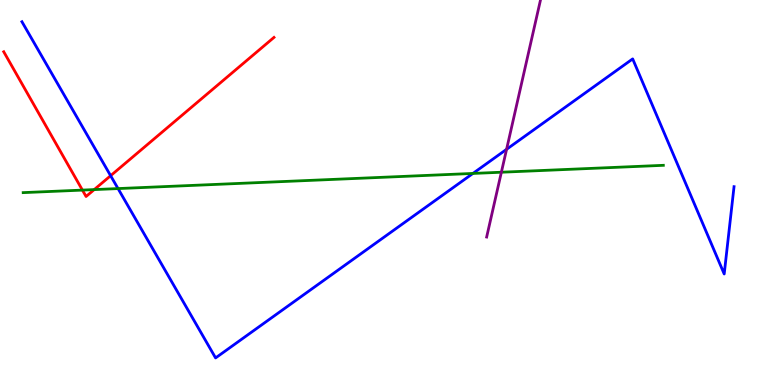[{'lines': ['blue', 'red'], 'intersections': [{'x': 1.43, 'y': 5.44}]}, {'lines': ['green', 'red'], 'intersections': [{'x': 1.06, 'y': 5.06}, {'x': 1.22, 'y': 5.08}]}, {'lines': ['purple', 'red'], 'intersections': []}, {'lines': ['blue', 'green'], 'intersections': [{'x': 1.52, 'y': 5.1}, {'x': 6.1, 'y': 5.5}]}, {'lines': ['blue', 'purple'], 'intersections': [{'x': 6.54, 'y': 6.12}]}, {'lines': ['green', 'purple'], 'intersections': [{'x': 6.47, 'y': 5.53}]}]